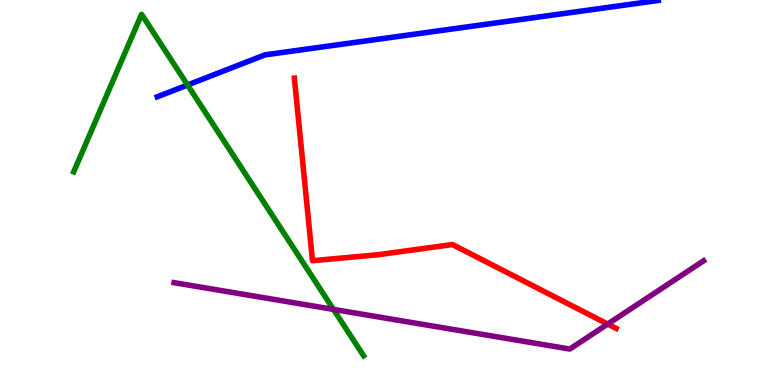[{'lines': ['blue', 'red'], 'intersections': []}, {'lines': ['green', 'red'], 'intersections': []}, {'lines': ['purple', 'red'], 'intersections': [{'x': 7.84, 'y': 1.58}]}, {'lines': ['blue', 'green'], 'intersections': [{'x': 2.42, 'y': 7.79}]}, {'lines': ['blue', 'purple'], 'intersections': []}, {'lines': ['green', 'purple'], 'intersections': [{'x': 4.3, 'y': 1.96}]}]